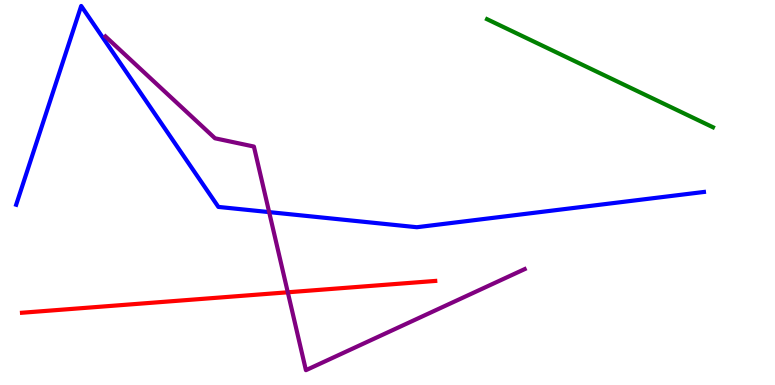[{'lines': ['blue', 'red'], 'intersections': []}, {'lines': ['green', 'red'], 'intersections': []}, {'lines': ['purple', 'red'], 'intersections': [{'x': 3.71, 'y': 2.41}]}, {'lines': ['blue', 'green'], 'intersections': []}, {'lines': ['blue', 'purple'], 'intersections': [{'x': 3.47, 'y': 4.49}]}, {'lines': ['green', 'purple'], 'intersections': []}]